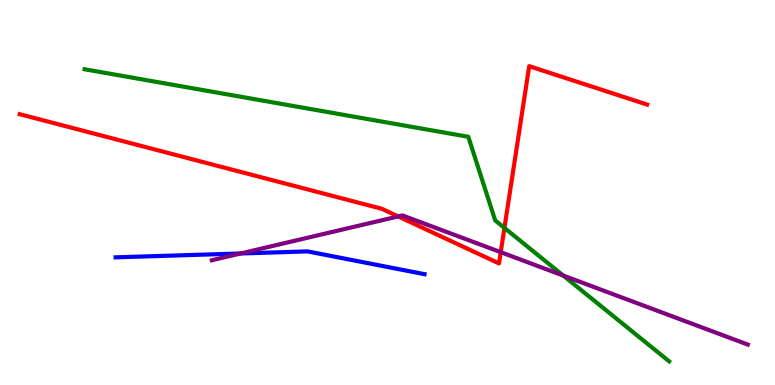[{'lines': ['blue', 'red'], 'intersections': []}, {'lines': ['green', 'red'], 'intersections': [{'x': 6.51, 'y': 4.08}]}, {'lines': ['purple', 'red'], 'intersections': [{'x': 5.14, 'y': 4.38}, {'x': 6.46, 'y': 3.45}]}, {'lines': ['blue', 'green'], 'intersections': []}, {'lines': ['blue', 'purple'], 'intersections': [{'x': 3.11, 'y': 3.42}]}, {'lines': ['green', 'purple'], 'intersections': [{'x': 7.27, 'y': 2.84}]}]